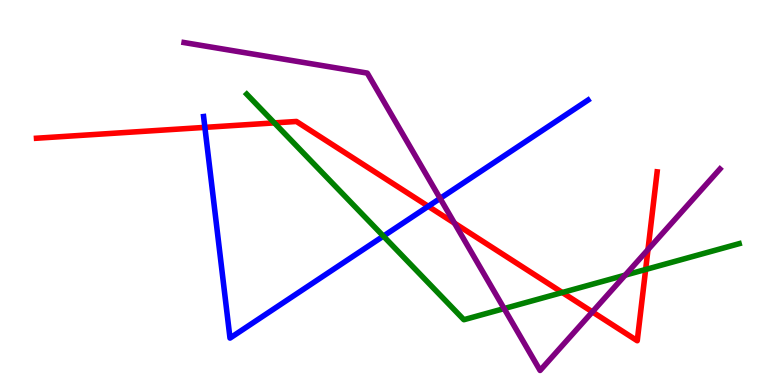[{'lines': ['blue', 'red'], 'intersections': [{'x': 2.64, 'y': 6.69}, {'x': 5.53, 'y': 4.64}]}, {'lines': ['green', 'red'], 'intersections': [{'x': 3.54, 'y': 6.81}, {'x': 7.26, 'y': 2.4}, {'x': 8.33, 'y': 3.0}]}, {'lines': ['purple', 'red'], 'intersections': [{'x': 5.86, 'y': 4.2}, {'x': 7.64, 'y': 1.9}, {'x': 8.36, 'y': 3.52}]}, {'lines': ['blue', 'green'], 'intersections': [{'x': 4.95, 'y': 3.87}]}, {'lines': ['blue', 'purple'], 'intersections': [{'x': 5.68, 'y': 4.85}]}, {'lines': ['green', 'purple'], 'intersections': [{'x': 6.5, 'y': 1.98}, {'x': 8.07, 'y': 2.85}]}]